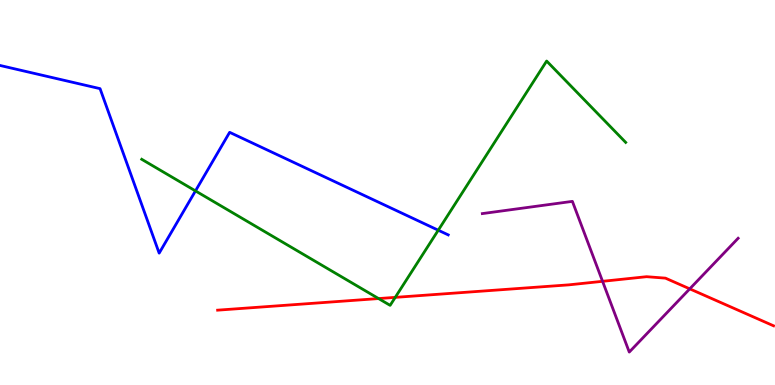[{'lines': ['blue', 'red'], 'intersections': []}, {'lines': ['green', 'red'], 'intersections': [{'x': 4.88, 'y': 2.25}, {'x': 5.1, 'y': 2.28}]}, {'lines': ['purple', 'red'], 'intersections': [{'x': 7.78, 'y': 2.69}, {'x': 8.9, 'y': 2.5}]}, {'lines': ['blue', 'green'], 'intersections': [{'x': 2.52, 'y': 5.04}, {'x': 5.66, 'y': 4.02}]}, {'lines': ['blue', 'purple'], 'intersections': []}, {'lines': ['green', 'purple'], 'intersections': []}]